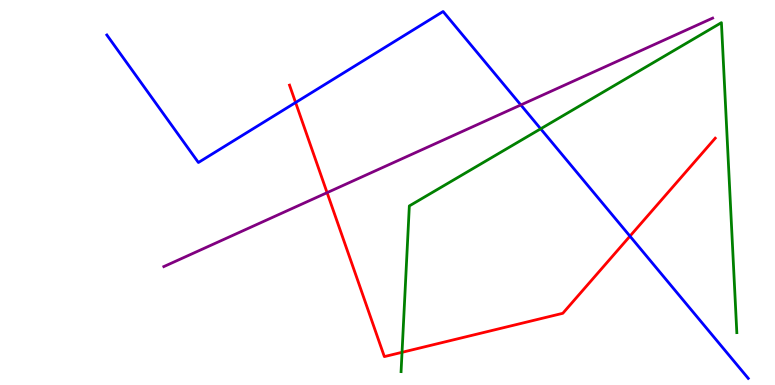[{'lines': ['blue', 'red'], 'intersections': [{'x': 3.81, 'y': 7.34}, {'x': 8.13, 'y': 3.87}]}, {'lines': ['green', 'red'], 'intersections': [{'x': 5.19, 'y': 0.849}]}, {'lines': ['purple', 'red'], 'intersections': [{'x': 4.22, 'y': 5.0}]}, {'lines': ['blue', 'green'], 'intersections': [{'x': 6.98, 'y': 6.65}]}, {'lines': ['blue', 'purple'], 'intersections': [{'x': 6.72, 'y': 7.27}]}, {'lines': ['green', 'purple'], 'intersections': []}]